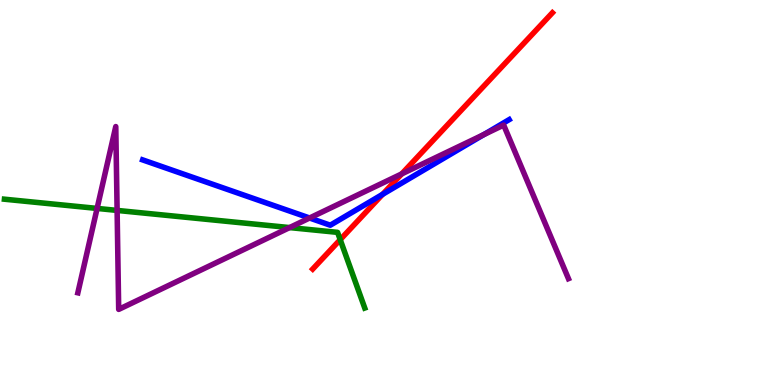[{'lines': ['blue', 'red'], 'intersections': [{'x': 4.94, 'y': 4.95}]}, {'lines': ['green', 'red'], 'intersections': [{'x': 4.39, 'y': 3.77}]}, {'lines': ['purple', 'red'], 'intersections': [{'x': 5.18, 'y': 5.48}]}, {'lines': ['blue', 'green'], 'intersections': []}, {'lines': ['blue', 'purple'], 'intersections': [{'x': 3.99, 'y': 4.34}, {'x': 6.24, 'y': 6.5}]}, {'lines': ['green', 'purple'], 'intersections': [{'x': 1.25, 'y': 4.59}, {'x': 1.51, 'y': 4.53}, {'x': 3.74, 'y': 4.09}]}]